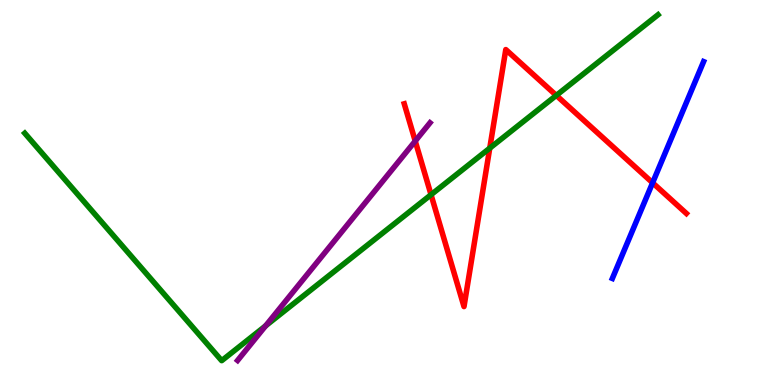[{'lines': ['blue', 'red'], 'intersections': [{'x': 8.42, 'y': 5.25}]}, {'lines': ['green', 'red'], 'intersections': [{'x': 5.56, 'y': 4.94}, {'x': 6.32, 'y': 6.15}, {'x': 7.18, 'y': 7.52}]}, {'lines': ['purple', 'red'], 'intersections': [{'x': 5.36, 'y': 6.34}]}, {'lines': ['blue', 'green'], 'intersections': []}, {'lines': ['blue', 'purple'], 'intersections': []}, {'lines': ['green', 'purple'], 'intersections': [{'x': 3.43, 'y': 1.54}]}]